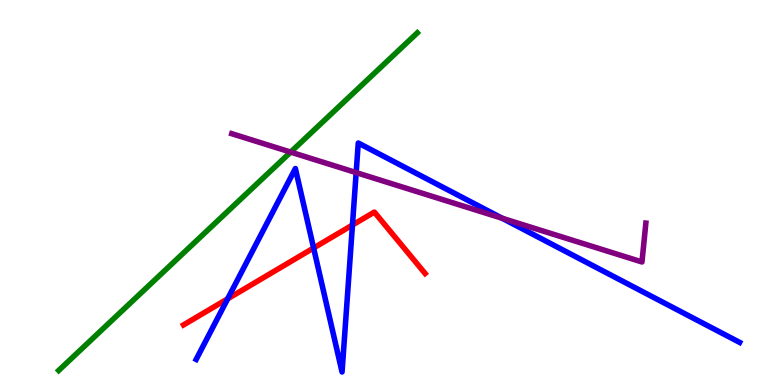[{'lines': ['blue', 'red'], 'intersections': [{'x': 2.94, 'y': 2.24}, {'x': 4.05, 'y': 3.56}, {'x': 4.55, 'y': 4.16}]}, {'lines': ['green', 'red'], 'intersections': []}, {'lines': ['purple', 'red'], 'intersections': []}, {'lines': ['blue', 'green'], 'intersections': []}, {'lines': ['blue', 'purple'], 'intersections': [{'x': 4.6, 'y': 5.52}, {'x': 6.48, 'y': 4.33}]}, {'lines': ['green', 'purple'], 'intersections': [{'x': 3.75, 'y': 6.05}]}]